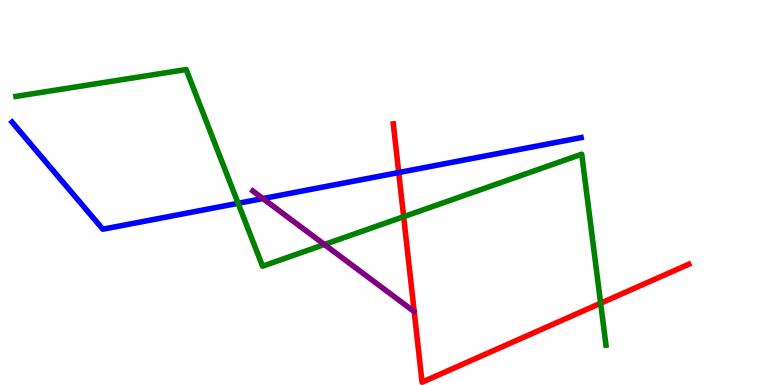[{'lines': ['blue', 'red'], 'intersections': [{'x': 5.14, 'y': 5.52}]}, {'lines': ['green', 'red'], 'intersections': [{'x': 5.21, 'y': 4.37}, {'x': 7.75, 'y': 2.12}]}, {'lines': ['purple', 'red'], 'intersections': []}, {'lines': ['blue', 'green'], 'intersections': [{'x': 3.07, 'y': 4.72}]}, {'lines': ['blue', 'purple'], 'intersections': [{'x': 3.39, 'y': 4.84}]}, {'lines': ['green', 'purple'], 'intersections': [{'x': 4.19, 'y': 3.65}]}]